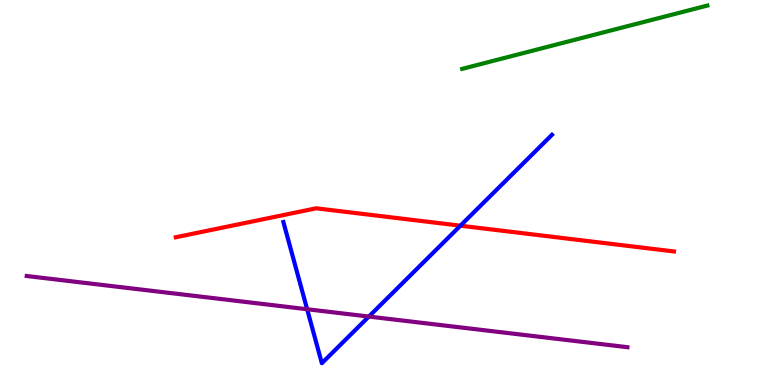[{'lines': ['blue', 'red'], 'intersections': [{'x': 5.94, 'y': 4.14}]}, {'lines': ['green', 'red'], 'intersections': []}, {'lines': ['purple', 'red'], 'intersections': []}, {'lines': ['blue', 'green'], 'intersections': []}, {'lines': ['blue', 'purple'], 'intersections': [{'x': 3.96, 'y': 1.97}, {'x': 4.76, 'y': 1.78}]}, {'lines': ['green', 'purple'], 'intersections': []}]